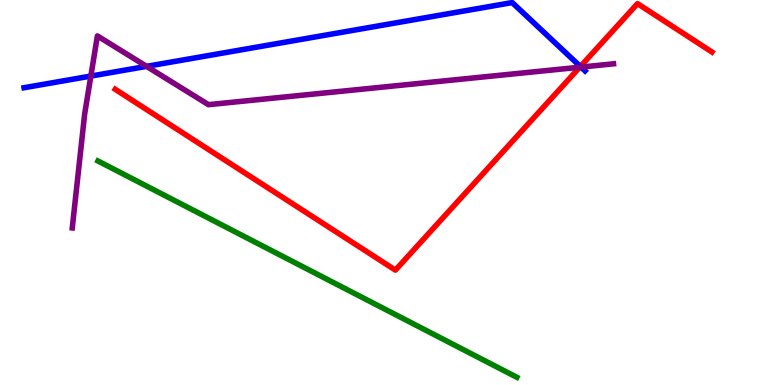[{'lines': ['blue', 'red'], 'intersections': [{'x': 7.49, 'y': 8.27}]}, {'lines': ['green', 'red'], 'intersections': []}, {'lines': ['purple', 'red'], 'intersections': [{'x': 7.48, 'y': 8.25}]}, {'lines': ['blue', 'green'], 'intersections': []}, {'lines': ['blue', 'purple'], 'intersections': [{'x': 1.17, 'y': 8.02}, {'x': 1.89, 'y': 8.28}, {'x': 7.5, 'y': 8.26}]}, {'lines': ['green', 'purple'], 'intersections': []}]